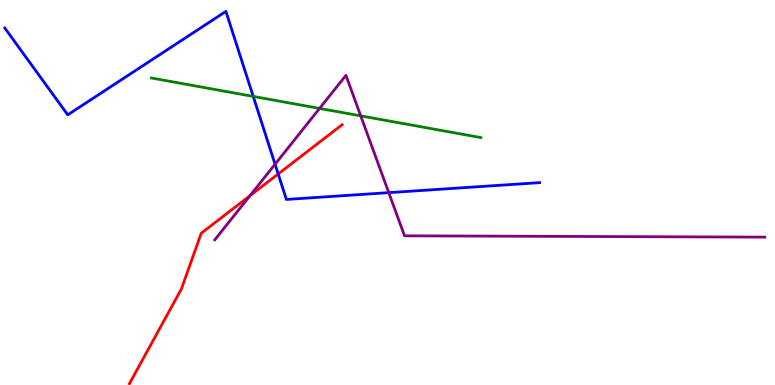[{'lines': ['blue', 'red'], 'intersections': [{'x': 3.59, 'y': 5.48}]}, {'lines': ['green', 'red'], 'intersections': []}, {'lines': ['purple', 'red'], 'intersections': [{'x': 3.23, 'y': 4.92}]}, {'lines': ['blue', 'green'], 'intersections': [{'x': 3.27, 'y': 7.5}]}, {'lines': ['blue', 'purple'], 'intersections': [{'x': 3.55, 'y': 5.73}, {'x': 5.02, 'y': 5.0}]}, {'lines': ['green', 'purple'], 'intersections': [{'x': 4.12, 'y': 7.18}, {'x': 4.65, 'y': 6.99}]}]